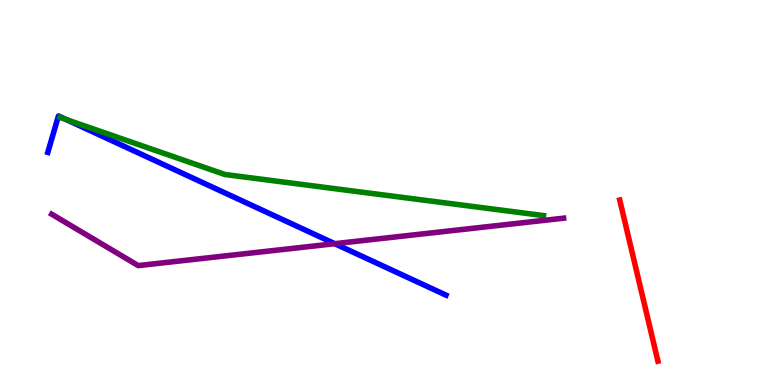[{'lines': ['blue', 'red'], 'intersections': []}, {'lines': ['green', 'red'], 'intersections': []}, {'lines': ['purple', 'red'], 'intersections': []}, {'lines': ['blue', 'green'], 'intersections': [{'x': 0.852, 'y': 6.9}]}, {'lines': ['blue', 'purple'], 'intersections': [{'x': 4.32, 'y': 3.67}]}, {'lines': ['green', 'purple'], 'intersections': []}]